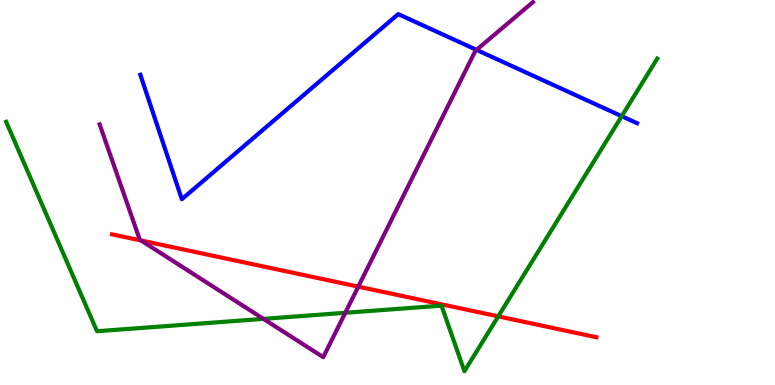[{'lines': ['blue', 'red'], 'intersections': []}, {'lines': ['green', 'red'], 'intersections': [{'x': 6.43, 'y': 1.78}]}, {'lines': ['purple', 'red'], 'intersections': [{'x': 1.82, 'y': 3.75}, {'x': 4.62, 'y': 2.55}]}, {'lines': ['blue', 'green'], 'intersections': [{'x': 8.02, 'y': 6.98}]}, {'lines': ['blue', 'purple'], 'intersections': [{'x': 6.15, 'y': 8.7}]}, {'lines': ['green', 'purple'], 'intersections': [{'x': 3.4, 'y': 1.72}, {'x': 4.46, 'y': 1.88}]}]